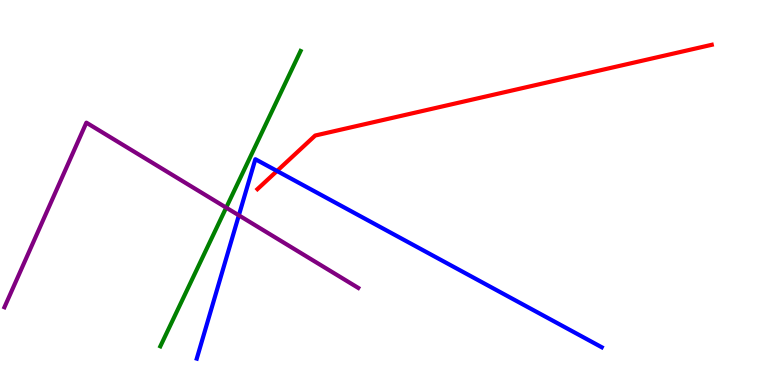[{'lines': ['blue', 'red'], 'intersections': [{'x': 3.57, 'y': 5.56}]}, {'lines': ['green', 'red'], 'intersections': []}, {'lines': ['purple', 'red'], 'intersections': []}, {'lines': ['blue', 'green'], 'intersections': []}, {'lines': ['blue', 'purple'], 'intersections': [{'x': 3.08, 'y': 4.41}]}, {'lines': ['green', 'purple'], 'intersections': [{'x': 2.92, 'y': 4.61}]}]